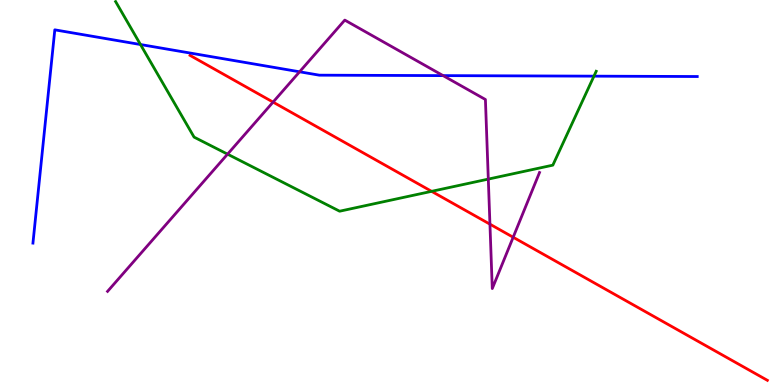[{'lines': ['blue', 'red'], 'intersections': []}, {'lines': ['green', 'red'], 'intersections': [{'x': 5.57, 'y': 5.03}]}, {'lines': ['purple', 'red'], 'intersections': [{'x': 3.52, 'y': 7.35}, {'x': 6.32, 'y': 4.18}, {'x': 6.62, 'y': 3.84}]}, {'lines': ['blue', 'green'], 'intersections': [{'x': 1.81, 'y': 8.84}, {'x': 7.66, 'y': 8.02}]}, {'lines': ['blue', 'purple'], 'intersections': [{'x': 3.87, 'y': 8.14}, {'x': 5.72, 'y': 8.04}]}, {'lines': ['green', 'purple'], 'intersections': [{'x': 2.94, 'y': 6.0}, {'x': 6.3, 'y': 5.35}]}]